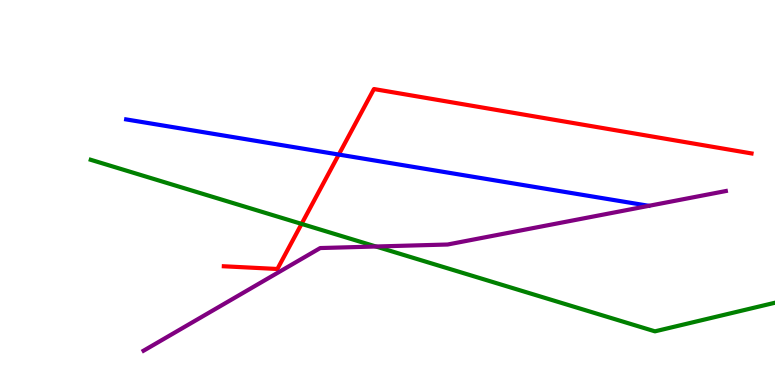[{'lines': ['blue', 'red'], 'intersections': [{'x': 4.37, 'y': 5.99}]}, {'lines': ['green', 'red'], 'intersections': [{'x': 3.89, 'y': 4.18}]}, {'lines': ['purple', 'red'], 'intersections': []}, {'lines': ['blue', 'green'], 'intersections': []}, {'lines': ['blue', 'purple'], 'intersections': []}, {'lines': ['green', 'purple'], 'intersections': [{'x': 4.85, 'y': 3.6}]}]